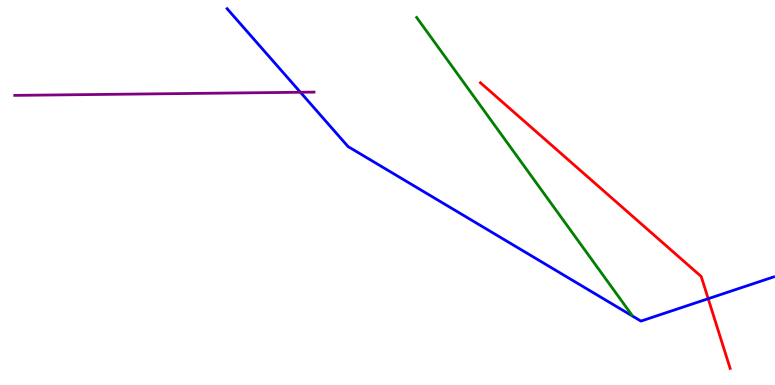[{'lines': ['blue', 'red'], 'intersections': [{'x': 9.14, 'y': 2.24}]}, {'lines': ['green', 'red'], 'intersections': []}, {'lines': ['purple', 'red'], 'intersections': []}, {'lines': ['blue', 'green'], 'intersections': []}, {'lines': ['blue', 'purple'], 'intersections': [{'x': 3.88, 'y': 7.6}]}, {'lines': ['green', 'purple'], 'intersections': []}]